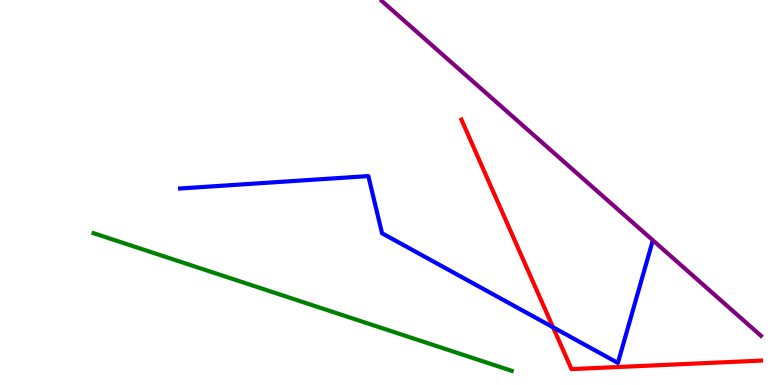[{'lines': ['blue', 'red'], 'intersections': [{'x': 7.14, 'y': 1.5}]}, {'lines': ['green', 'red'], 'intersections': []}, {'lines': ['purple', 'red'], 'intersections': []}, {'lines': ['blue', 'green'], 'intersections': []}, {'lines': ['blue', 'purple'], 'intersections': []}, {'lines': ['green', 'purple'], 'intersections': []}]